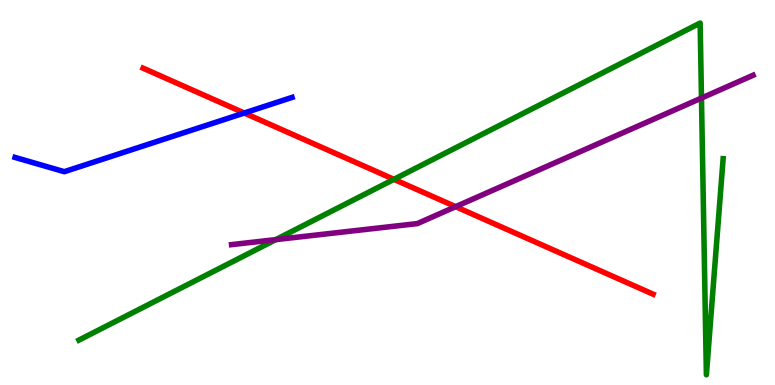[{'lines': ['blue', 'red'], 'intersections': [{'x': 3.15, 'y': 7.06}]}, {'lines': ['green', 'red'], 'intersections': [{'x': 5.08, 'y': 5.34}]}, {'lines': ['purple', 'red'], 'intersections': [{'x': 5.88, 'y': 4.63}]}, {'lines': ['blue', 'green'], 'intersections': []}, {'lines': ['blue', 'purple'], 'intersections': []}, {'lines': ['green', 'purple'], 'intersections': [{'x': 3.56, 'y': 3.78}, {'x': 9.05, 'y': 7.45}]}]